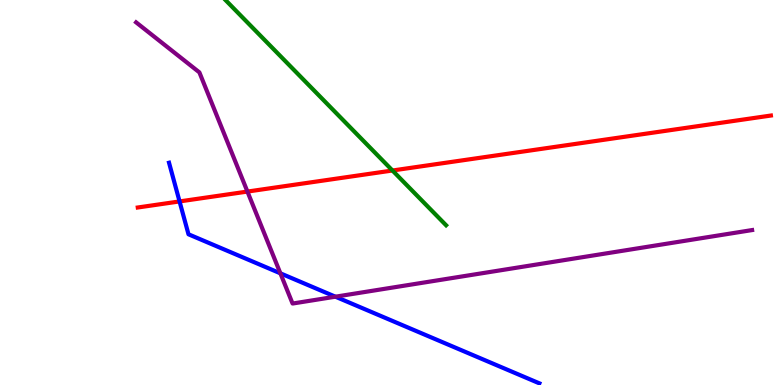[{'lines': ['blue', 'red'], 'intersections': [{'x': 2.32, 'y': 4.77}]}, {'lines': ['green', 'red'], 'intersections': [{'x': 5.06, 'y': 5.57}]}, {'lines': ['purple', 'red'], 'intersections': [{'x': 3.19, 'y': 5.02}]}, {'lines': ['blue', 'green'], 'intersections': []}, {'lines': ['blue', 'purple'], 'intersections': [{'x': 3.62, 'y': 2.9}, {'x': 4.33, 'y': 2.29}]}, {'lines': ['green', 'purple'], 'intersections': []}]